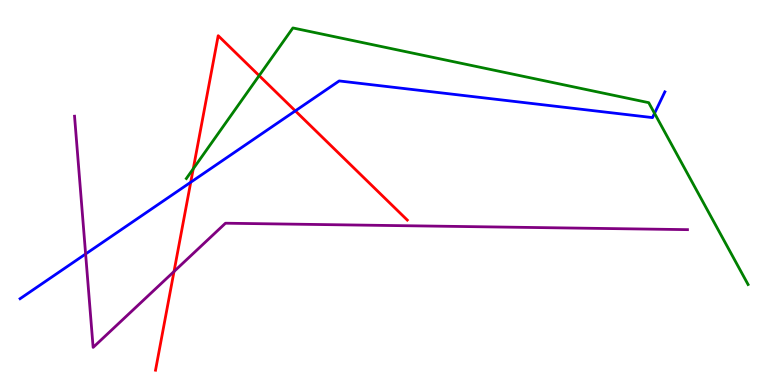[{'lines': ['blue', 'red'], 'intersections': [{'x': 2.46, 'y': 5.27}, {'x': 3.81, 'y': 7.12}]}, {'lines': ['green', 'red'], 'intersections': [{'x': 2.49, 'y': 5.62}, {'x': 3.34, 'y': 8.04}]}, {'lines': ['purple', 'red'], 'intersections': [{'x': 2.25, 'y': 2.95}]}, {'lines': ['blue', 'green'], 'intersections': [{'x': 8.45, 'y': 7.06}]}, {'lines': ['blue', 'purple'], 'intersections': [{'x': 1.1, 'y': 3.4}]}, {'lines': ['green', 'purple'], 'intersections': []}]